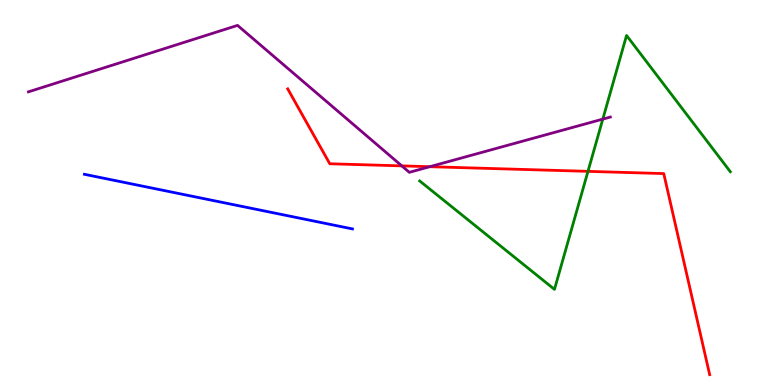[{'lines': ['blue', 'red'], 'intersections': []}, {'lines': ['green', 'red'], 'intersections': [{'x': 7.59, 'y': 5.55}]}, {'lines': ['purple', 'red'], 'intersections': [{'x': 5.18, 'y': 5.69}, {'x': 5.55, 'y': 5.67}]}, {'lines': ['blue', 'green'], 'intersections': []}, {'lines': ['blue', 'purple'], 'intersections': []}, {'lines': ['green', 'purple'], 'intersections': [{'x': 7.78, 'y': 6.91}]}]